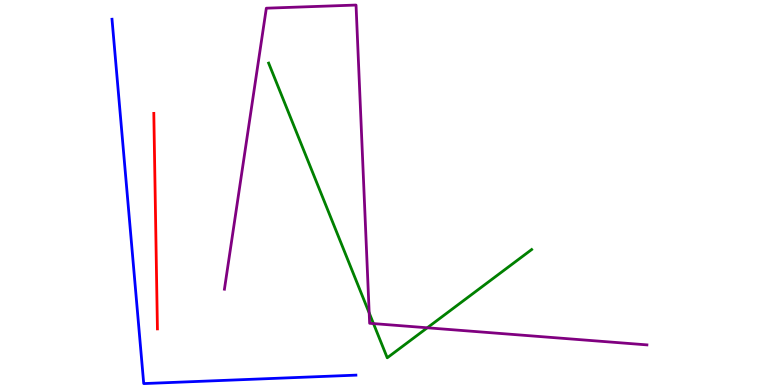[{'lines': ['blue', 'red'], 'intersections': []}, {'lines': ['green', 'red'], 'intersections': []}, {'lines': ['purple', 'red'], 'intersections': []}, {'lines': ['blue', 'green'], 'intersections': []}, {'lines': ['blue', 'purple'], 'intersections': []}, {'lines': ['green', 'purple'], 'intersections': [{'x': 4.76, 'y': 1.87}, {'x': 4.82, 'y': 1.59}, {'x': 5.51, 'y': 1.49}]}]